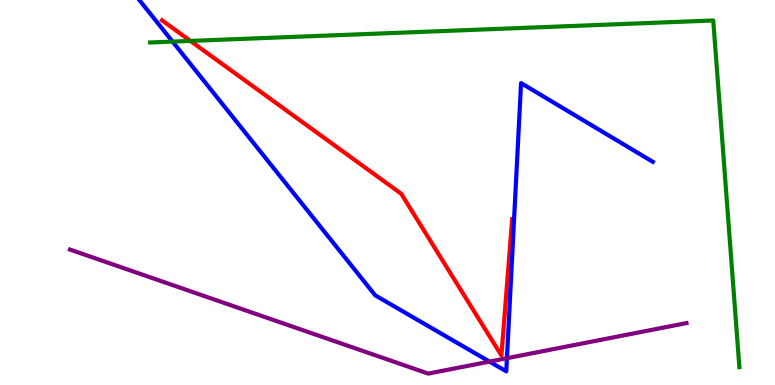[{'lines': ['blue', 'red'], 'intersections': []}, {'lines': ['green', 'red'], 'intersections': [{'x': 2.46, 'y': 8.94}]}, {'lines': ['purple', 'red'], 'intersections': []}, {'lines': ['blue', 'green'], 'intersections': [{'x': 2.23, 'y': 8.92}]}, {'lines': ['blue', 'purple'], 'intersections': [{'x': 6.32, 'y': 0.607}, {'x': 6.54, 'y': 0.696}]}, {'lines': ['green', 'purple'], 'intersections': []}]